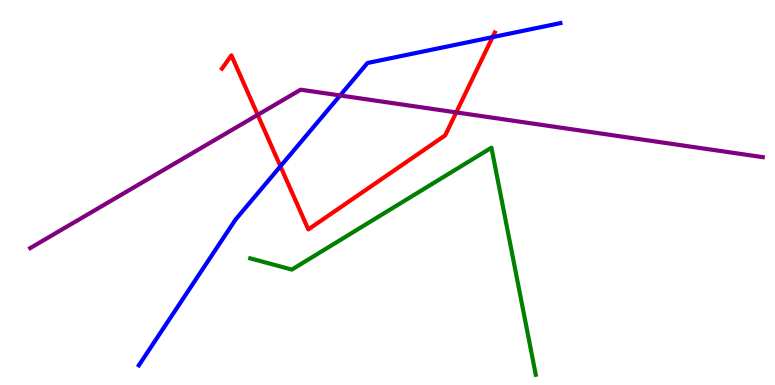[{'lines': ['blue', 'red'], 'intersections': [{'x': 3.62, 'y': 5.68}, {'x': 6.36, 'y': 9.04}]}, {'lines': ['green', 'red'], 'intersections': []}, {'lines': ['purple', 'red'], 'intersections': [{'x': 3.33, 'y': 7.02}, {'x': 5.89, 'y': 7.08}]}, {'lines': ['blue', 'green'], 'intersections': []}, {'lines': ['blue', 'purple'], 'intersections': [{'x': 4.39, 'y': 7.52}]}, {'lines': ['green', 'purple'], 'intersections': []}]